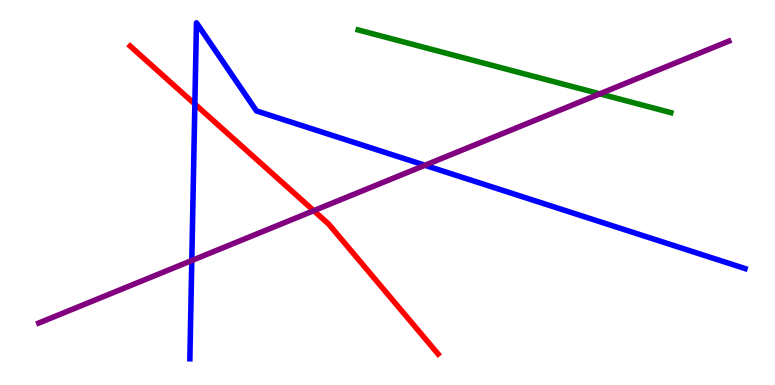[{'lines': ['blue', 'red'], 'intersections': [{'x': 2.51, 'y': 7.3}]}, {'lines': ['green', 'red'], 'intersections': []}, {'lines': ['purple', 'red'], 'intersections': [{'x': 4.05, 'y': 4.53}]}, {'lines': ['blue', 'green'], 'intersections': []}, {'lines': ['blue', 'purple'], 'intersections': [{'x': 2.47, 'y': 3.23}, {'x': 5.48, 'y': 5.71}]}, {'lines': ['green', 'purple'], 'intersections': [{'x': 7.74, 'y': 7.56}]}]